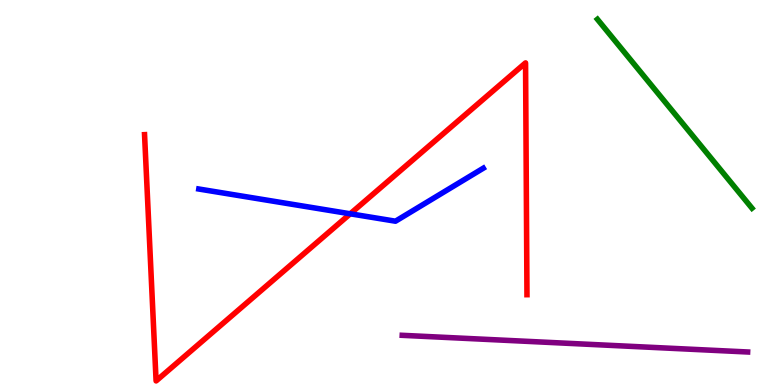[{'lines': ['blue', 'red'], 'intersections': [{'x': 4.52, 'y': 4.45}]}, {'lines': ['green', 'red'], 'intersections': []}, {'lines': ['purple', 'red'], 'intersections': []}, {'lines': ['blue', 'green'], 'intersections': []}, {'lines': ['blue', 'purple'], 'intersections': []}, {'lines': ['green', 'purple'], 'intersections': []}]